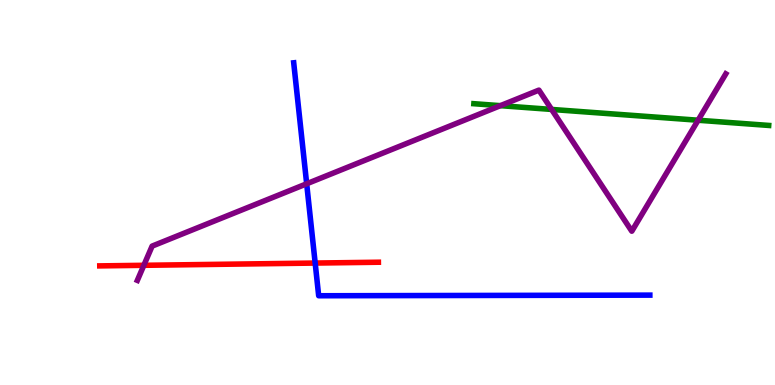[{'lines': ['blue', 'red'], 'intersections': [{'x': 4.07, 'y': 3.17}]}, {'lines': ['green', 'red'], 'intersections': []}, {'lines': ['purple', 'red'], 'intersections': [{'x': 1.86, 'y': 3.11}]}, {'lines': ['blue', 'green'], 'intersections': []}, {'lines': ['blue', 'purple'], 'intersections': [{'x': 3.96, 'y': 5.23}]}, {'lines': ['green', 'purple'], 'intersections': [{'x': 6.46, 'y': 7.26}, {'x': 7.12, 'y': 7.16}, {'x': 9.01, 'y': 6.88}]}]